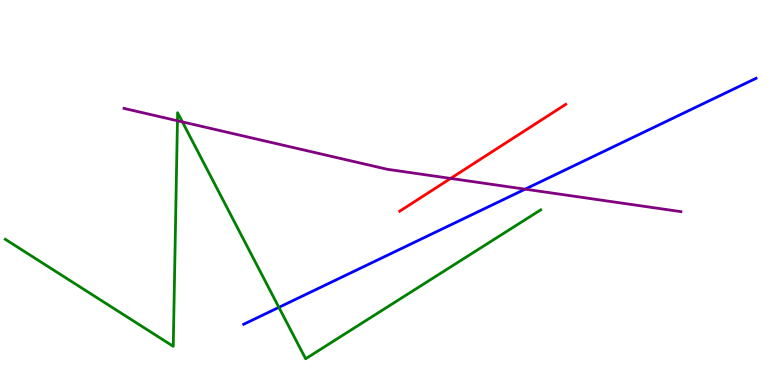[{'lines': ['blue', 'red'], 'intersections': []}, {'lines': ['green', 'red'], 'intersections': []}, {'lines': ['purple', 'red'], 'intersections': [{'x': 5.81, 'y': 5.37}]}, {'lines': ['blue', 'green'], 'intersections': [{'x': 3.6, 'y': 2.02}]}, {'lines': ['blue', 'purple'], 'intersections': [{'x': 6.78, 'y': 5.09}]}, {'lines': ['green', 'purple'], 'intersections': [{'x': 2.29, 'y': 6.86}, {'x': 2.35, 'y': 6.83}]}]